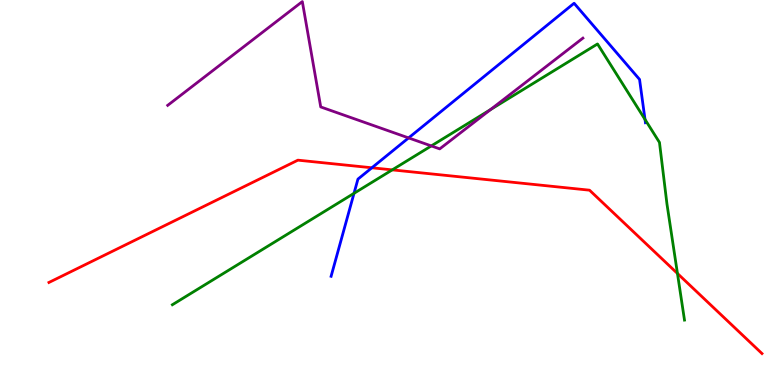[{'lines': ['blue', 'red'], 'intersections': [{'x': 4.8, 'y': 5.64}]}, {'lines': ['green', 'red'], 'intersections': [{'x': 5.06, 'y': 5.59}, {'x': 8.74, 'y': 2.9}]}, {'lines': ['purple', 'red'], 'intersections': []}, {'lines': ['blue', 'green'], 'intersections': [{'x': 4.57, 'y': 4.98}, {'x': 8.32, 'y': 6.9}]}, {'lines': ['blue', 'purple'], 'intersections': [{'x': 5.27, 'y': 6.42}]}, {'lines': ['green', 'purple'], 'intersections': [{'x': 5.57, 'y': 6.21}, {'x': 6.33, 'y': 7.15}]}]